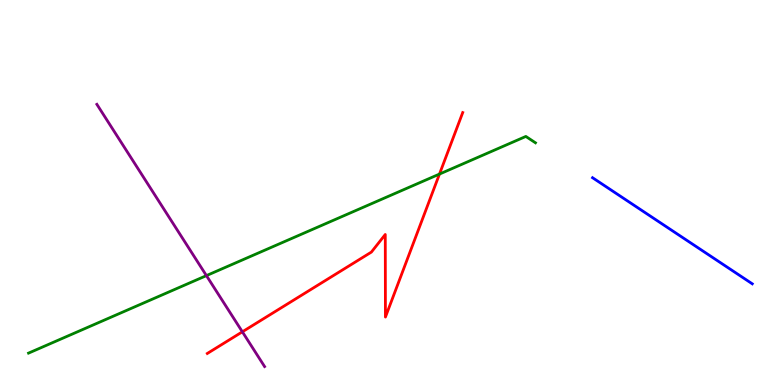[{'lines': ['blue', 'red'], 'intersections': []}, {'lines': ['green', 'red'], 'intersections': [{'x': 5.67, 'y': 5.48}]}, {'lines': ['purple', 'red'], 'intersections': [{'x': 3.13, 'y': 1.38}]}, {'lines': ['blue', 'green'], 'intersections': []}, {'lines': ['blue', 'purple'], 'intersections': []}, {'lines': ['green', 'purple'], 'intersections': [{'x': 2.66, 'y': 2.84}]}]